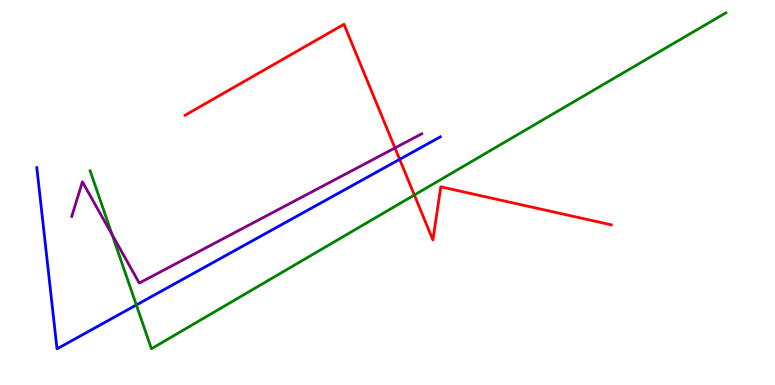[{'lines': ['blue', 'red'], 'intersections': [{'x': 5.16, 'y': 5.86}]}, {'lines': ['green', 'red'], 'intersections': [{'x': 5.35, 'y': 4.93}]}, {'lines': ['purple', 'red'], 'intersections': [{'x': 5.1, 'y': 6.16}]}, {'lines': ['blue', 'green'], 'intersections': [{'x': 1.76, 'y': 2.08}]}, {'lines': ['blue', 'purple'], 'intersections': []}, {'lines': ['green', 'purple'], 'intersections': [{'x': 1.45, 'y': 3.9}]}]